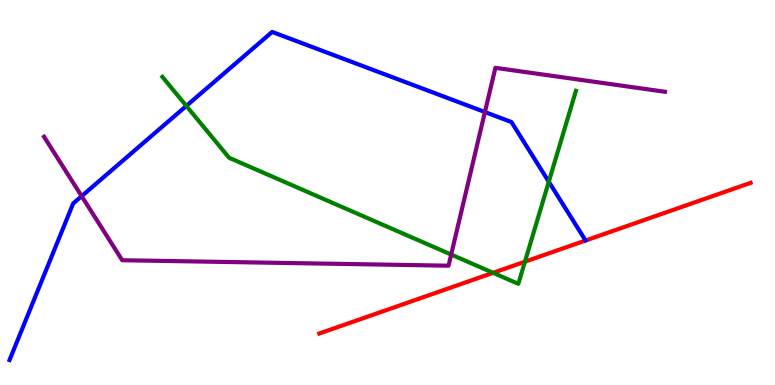[{'lines': ['blue', 'red'], 'intersections': []}, {'lines': ['green', 'red'], 'intersections': [{'x': 6.36, 'y': 2.91}, {'x': 6.77, 'y': 3.2}]}, {'lines': ['purple', 'red'], 'intersections': []}, {'lines': ['blue', 'green'], 'intersections': [{'x': 2.4, 'y': 7.25}, {'x': 7.08, 'y': 5.28}]}, {'lines': ['blue', 'purple'], 'intersections': [{'x': 1.05, 'y': 4.91}, {'x': 6.26, 'y': 7.09}]}, {'lines': ['green', 'purple'], 'intersections': [{'x': 5.82, 'y': 3.39}]}]